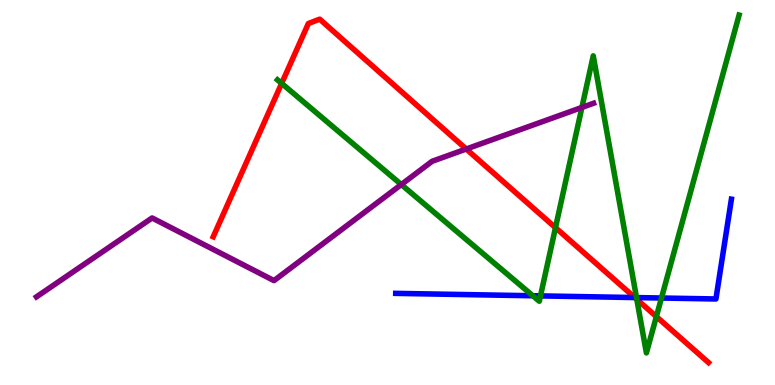[{'lines': ['blue', 'red'], 'intersections': [{'x': 8.19, 'y': 2.27}]}, {'lines': ['green', 'red'], 'intersections': [{'x': 3.63, 'y': 7.83}, {'x': 7.17, 'y': 4.09}, {'x': 8.22, 'y': 2.22}, {'x': 8.47, 'y': 1.78}]}, {'lines': ['purple', 'red'], 'intersections': [{'x': 6.02, 'y': 6.13}]}, {'lines': ['blue', 'green'], 'intersections': [{'x': 6.88, 'y': 2.32}, {'x': 6.97, 'y': 2.31}, {'x': 8.21, 'y': 2.27}, {'x': 8.54, 'y': 2.26}]}, {'lines': ['blue', 'purple'], 'intersections': []}, {'lines': ['green', 'purple'], 'intersections': [{'x': 5.18, 'y': 5.21}, {'x': 7.51, 'y': 7.21}]}]